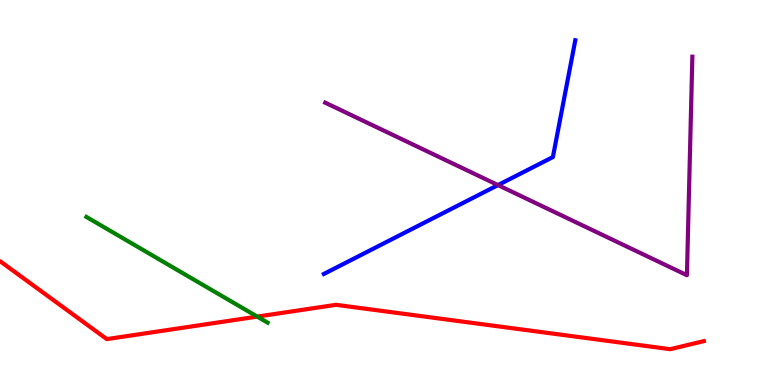[{'lines': ['blue', 'red'], 'intersections': []}, {'lines': ['green', 'red'], 'intersections': [{'x': 3.32, 'y': 1.78}]}, {'lines': ['purple', 'red'], 'intersections': []}, {'lines': ['blue', 'green'], 'intersections': []}, {'lines': ['blue', 'purple'], 'intersections': [{'x': 6.43, 'y': 5.19}]}, {'lines': ['green', 'purple'], 'intersections': []}]